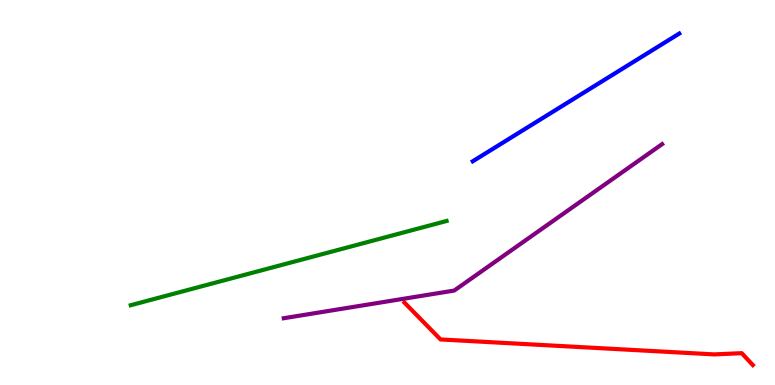[{'lines': ['blue', 'red'], 'intersections': []}, {'lines': ['green', 'red'], 'intersections': []}, {'lines': ['purple', 'red'], 'intersections': []}, {'lines': ['blue', 'green'], 'intersections': []}, {'lines': ['blue', 'purple'], 'intersections': []}, {'lines': ['green', 'purple'], 'intersections': []}]